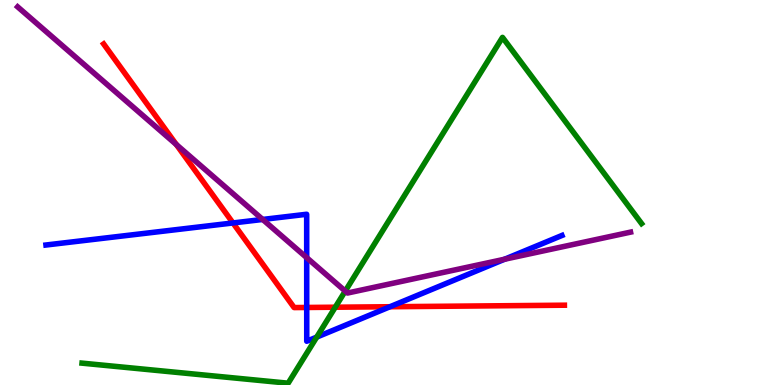[{'lines': ['blue', 'red'], 'intersections': [{'x': 3.01, 'y': 4.21}, {'x': 3.96, 'y': 2.01}, {'x': 5.03, 'y': 2.03}]}, {'lines': ['green', 'red'], 'intersections': [{'x': 4.33, 'y': 2.02}]}, {'lines': ['purple', 'red'], 'intersections': [{'x': 2.28, 'y': 6.25}]}, {'lines': ['blue', 'green'], 'intersections': [{'x': 4.09, 'y': 1.24}]}, {'lines': ['blue', 'purple'], 'intersections': [{'x': 3.39, 'y': 4.3}, {'x': 3.96, 'y': 3.31}, {'x': 6.51, 'y': 3.27}]}, {'lines': ['green', 'purple'], 'intersections': [{'x': 4.45, 'y': 2.44}]}]